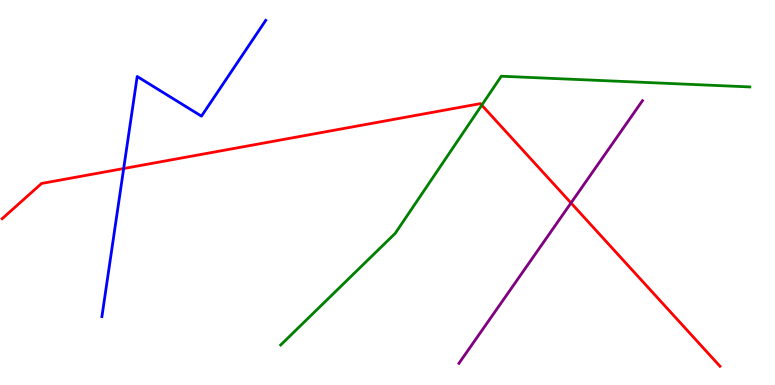[{'lines': ['blue', 'red'], 'intersections': [{'x': 1.6, 'y': 5.62}]}, {'lines': ['green', 'red'], 'intersections': [{'x': 6.22, 'y': 7.27}]}, {'lines': ['purple', 'red'], 'intersections': [{'x': 7.37, 'y': 4.73}]}, {'lines': ['blue', 'green'], 'intersections': []}, {'lines': ['blue', 'purple'], 'intersections': []}, {'lines': ['green', 'purple'], 'intersections': []}]